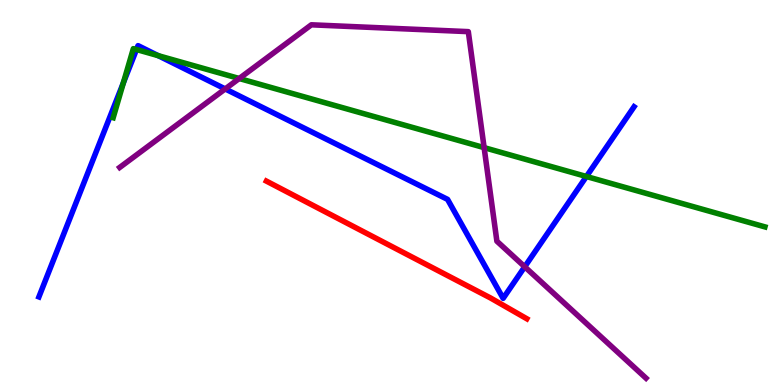[{'lines': ['blue', 'red'], 'intersections': []}, {'lines': ['green', 'red'], 'intersections': []}, {'lines': ['purple', 'red'], 'intersections': []}, {'lines': ['blue', 'green'], 'intersections': [{'x': 1.59, 'y': 7.85}, {'x': 1.76, 'y': 8.71}, {'x': 2.04, 'y': 8.55}, {'x': 7.57, 'y': 5.42}]}, {'lines': ['blue', 'purple'], 'intersections': [{'x': 2.91, 'y': 7.69}, {'x': 6.77, 'y': 3.07}]}, {'lines': ['green', 'purple'], 'intersections': [{'x': 3.09, 'y': 7.96}, {'x': 6.25, 'y': 6.17}]}]